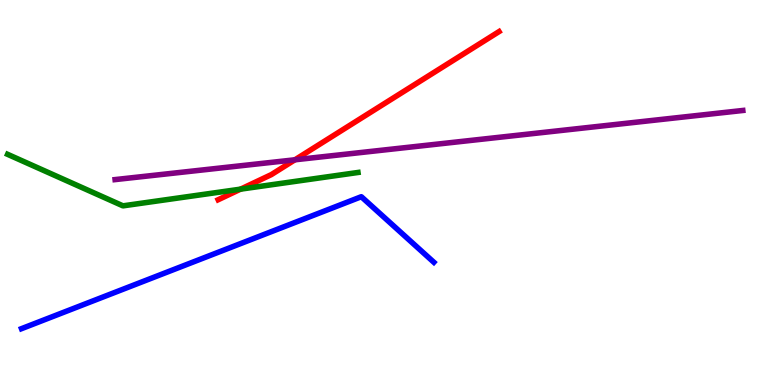[{'lines': ['blue', 'red'], 'intersections': []}, {'lines': ['green', 'red'], 'intersections': [{'x': 3.1, 'y': 5.09}]}, {'lines': ['purple', 'red'], 'intersections': [{'x': 3.81, 'y': 5.85}]}, {'lines': ['blue', 'green'], 'intersections': []}, {'lines': ['blue', 'purple'], 'intersections': []}, {'lines': ['green', 'purple'], 'intersections': []}]